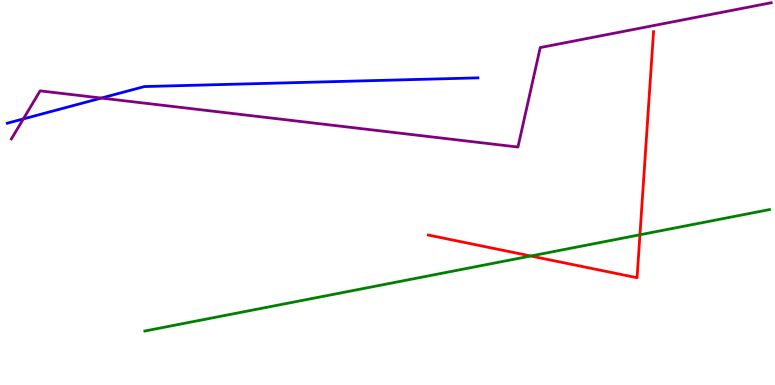[{'lines': ['blue', 'red'], 'intersections': []}, {'lines': ['green', 'red'], 'intersections': [{'x': 6.85, 'y': 3.35}, {'x': 8.26, 'y': 3.9}]}, {'lines': ['purple', 'red'], 'intersections': []}, {'lines': ['blue', 'green'], 'intersections': []}, {'lines': ['blue', 'purple'], 'intersections': [{'x': 0.301, 'y': 6.91}, {'x': 1.31, 'y': 7.45}]}, {'lines': ['green', 'purple'], 'intersections': []}]